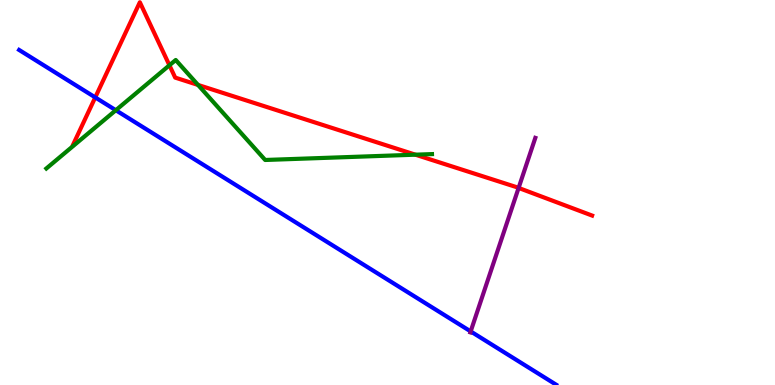[{'lines': ['blue', 'red'], 'intersections': [{'x': 1.23, 'y': 7.47}]}, {'lines': ['green', 'red'], 'intersections': [{'x': 2.19, 'y': 8.3}, {'x': 2.56, 'y': 7.79}, {'x': 5.36, 'y': 5.98}]}, {'lines': ['purple', 'red'], 'intersections': [{'x': 6.69, 'y': 5.12}]}, {'lines': ['blue', 'green'], 'intersections': [{'x': 1.49, 'y': 7.14}]}, {'lines': ['blue', 'purple'], 'intersections': [{'x': 6.07, 'y': 1.39}]}, {'lines': ['green', 'purple'], 'intersections': []}]